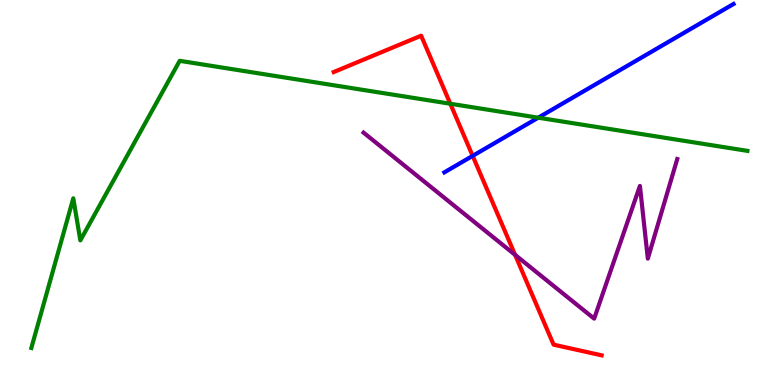[{'lines': ['blue', 'red'], 'intersections': [{'x': 6.1, 'y': 5.95}]}, {'lines': ['green', 'red'], 'intersections': [{'x': 5.81, 'y': 7.31}]}, {'lines': ['purple', 'red'], 'intersections': [{'x': 6.65, 'y': 3.38}]}, {'lines': ['blue', 'green'], 'intersections': [{'x': 6.95, 'y': 6.94}]}, {'lines': ['blue', 'purple'], 'intersections': []}, {'lines': ['green', 'purple'], 'intersections': []}]